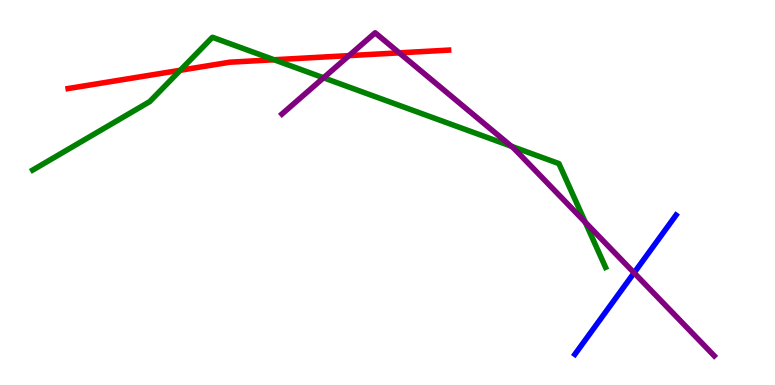[{'lines': ['blue', 'red'], 'intersections': []}, {'lines': ['green', 'red'], 'intersections': [{'x': 2.33, 'y': 8.17}, {'x': 3.54, 'y': 8.45}]}, {'lines': ['purple', 'red'], 'intersections': [{'x': 4.5, 'y': 8.56}, {'x': 5.15, 'y': 8.63}]}, {'lines': ['blue', 'green'], 'intersections': []}, {'lines': ['blue', 'purple'], 'intersections': [{'x': 8.18, 'y': 2.91}]}, {'lines': ['green', 'purple'], 'intersections': [{'x': 4.17, 'y': 7.98}, {'x': 6.6, 'y': 6.2}, {'x': 7.55, 'y': 4.23}]}]